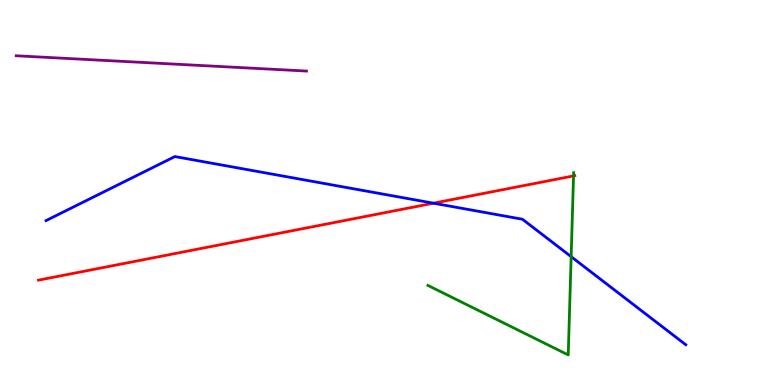[{'lines': ['blue', 'red'], 'intersections': [{'x': 5.59, 'y': 4.72}]}, {'lines': ['green', 'red'], 'intersections': [{'x': 7.4, 'y': 5.43}]}, {'lines': ['purple', 'red'], 'intersections': []}, {'lines': ['blue', 'green'], 'intersections': [{'x': 7.37, 'y': 3.33}]}, {'lines': ['blue', 'purple'], 'intersections': []}, {'lines': ['green', 'purple'], 'intersections': []}]